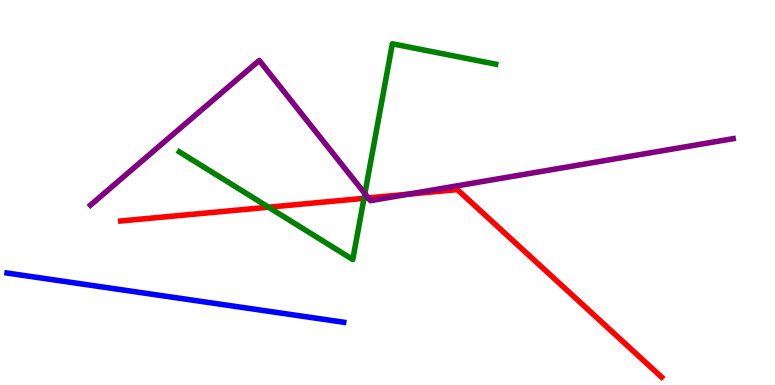[{'lines': ['blue', 'red'], 'intersections': []}, {'lines': ['green', 'red'], 'intersections': [{'x': 3.46, 'y': 4.62}, {'x': 4.7, 'y': 4.85}]}, {'lines': ['purple', 'red'], 'intersections': [{'x': 4.75, 'y': 4.86}, {'x': 5.27, 'y': 4.96}]}, {'lines': ['blue', 'green'], 'intersections': []}, {'lines': ['blue', 'purple'], 'intersections': []}, {'lines': ['green', 'purple'], 'intersections': [{'x': 4.71, 'y': 4.97}]}]